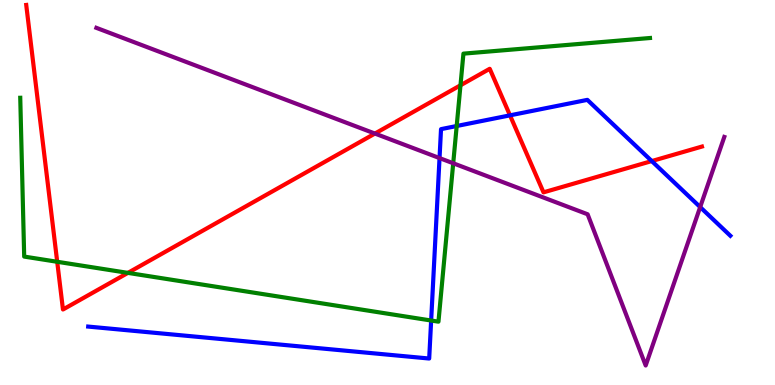[{'lines': ['blue', 'red'], 'intersections': [{'x': 6.58, 'y': 7.0}, {'x': 8.41, 'y': 5.82}]}, {'lines': ['green', 'red'], 'intersections': [{'x': 0.738, 'y': 3.2}, {'x': 1.65, 'y': 2.91}, {'x': 5.94, 'y': 7.78}]}, {'lines': ['purple', 'red'], 'intersections': [{'x': 4.84, 'y': 6.53}]}, {'lines': ['blue', 'green'], 'intersections': [{'x': 5.56, 'y': 1.67}, {'x': 5.89, 'y': 6.73}]}, {'lines': ['blue', 'purple'], 'intersections': [{'x': 5.67, 'y': 5.89}, {'x': 9.03, 'y': 4.62}]}, {'lines': ['green', 'purple'], 'intersections': [{'x': 5.85, 'y': 5.76}]}]